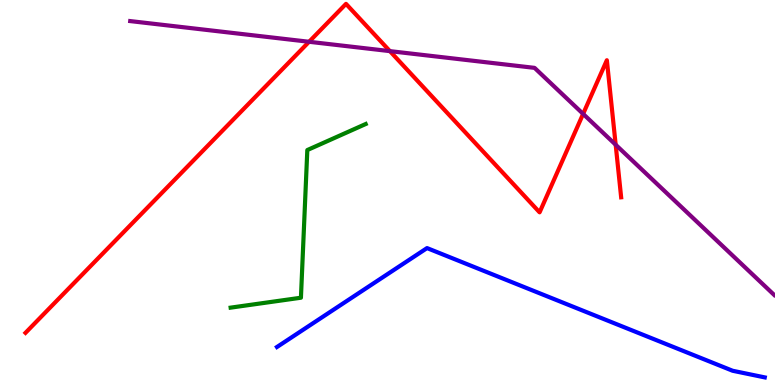[{'lines': ['blue', 'red'], 'intersections': []}, {'lines': ['green', 'red'], 'intersections': []}, {'lines': ['purple', 'red'], 'intersections': [{'x': 3.99, 'y': 8.91}, {'x': 5.03, 'y': 8.67}, {'x': 7.52, 'y': 7.04}, {'x': 7.94, 'y': 6.24}]}, {'lines': ['blue', 'green'], 'intersections': []}, {'lines': ['blue', 'purple'], 'intersections': []}, {'lines': ['green', 'purple'], 'intersections': []}]